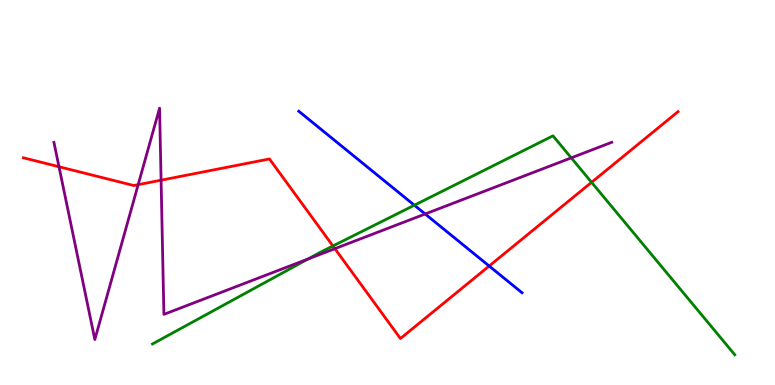[{'lines': ['blue', 'red'], 'intersections': [{'x': 6.31, 'y': 3.09}]}, {'lines': ['green', 'red'], 'intersections': [{'x': 4.3, 'y': 3.61}, {'x': 7.63, 'y': 5.26}]}, {'lines': ['purple', 'red'], 'intersections': [{'x': 0.761, 'y': 5.67}, {'x': 1.78, 'y': 5.2}, {'x': 2.08, 'y': 5.32}, {'x': 4.32, 'y': 3.54}]}, {'lines': ['blue', 'green'], 'intersections': [{'x': 5.35, 'y': 4.67}]}, {'lines': ['blue', 'purple'], 'intersections': [{'x': 5.49, 'y': 4.44}]}, {'lines': ['green', 'purple'], 'intersections': [{'x': 3.97, 'y': 3.27}, {'x': 7.37, 'y': 5.9}]}]